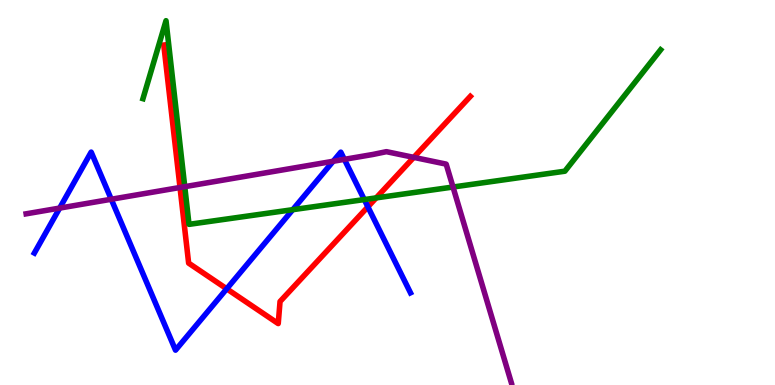[{'lines': ['blue', 'red'], 'intersections': [{'x': 2.93, 'y': 2.5}, {'x': 4.75, 'y': 4.63}]}, {'lines': ['green', 'red'], 'intersections': [{'x': 4.85, 'y': 4.86}]}, {'lines': ['purple', 'red'], 'intersections': [{'x': 2.32, 'y': 5.13}, {'x': 5.34, 'y': 5.91}]}, {'lines': ['blue', 'green'], 'intersections': [{'x': 3.78, 'y': 4.55}, {'x': 4.7, 'y': 4.82}]}, {'lines': ['blue', 'purple'], 'intersections': [{'x': 0.77, 'y': 4.6}, {'x': 1.44, 'y': 4.82}, {'x': 4.3, 'y': 5.81}, {'x': 4.44, 'y': 5.86}]}, {'lines': ['green', 'purple'], 'intersections': [{'x': 2.38, 'y': 5.15}, {'x': 5.85, 'y': 5.14}]}]